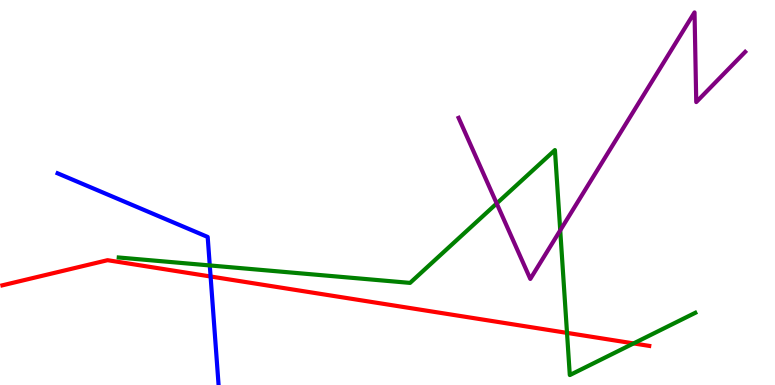[{'lines': ['blue', 'red'], 'intersections': [{'x': 2.72, 'y': 2.82}]}, {'lines': ['green', 'red'], 'intersections': [{'x': 7.32, 'y': 1.35}, {'x': 8.18, 'y': 1.08}]}, {'lines': ['purple', 'red'], 'intersections': []}, {'lines': ['blue', 'green'], 'intersections': [{'x': 2.71, 'y': 3.11}]}, {'lines': ['blue', 'purple'], 'intersections': []}, {'lines': ['green', 'purple'], 'intersections': [{'x': 6.41, 'y': 4.72}, {'x': 7.23, 'y': 4.02}]}]